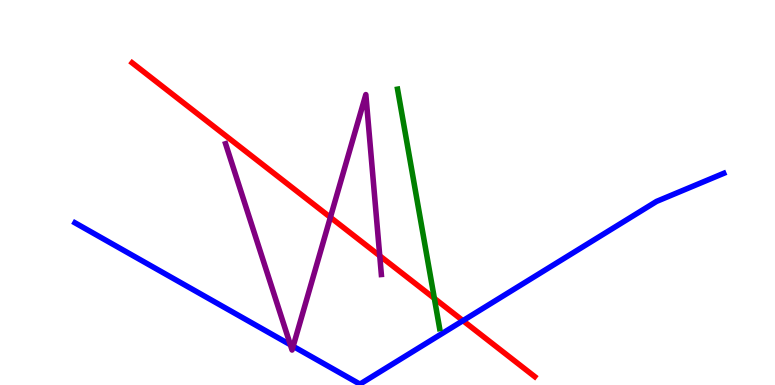[{'lines': ['blue', 'red'], 'intersections': [{'x': 5.97, 'y': 1.67}]}, {'lines': ['green', 'red'], 'intersections': [{'x': 5.6, 'y': 2.25}]}, {'lines': ['purple', 'red'], 'intersections': [{'x': 4.26, 'y': 4.35}, {'x': 4.9, 'y': 3.36}]}, {'lines': ['blue', 'green'], 'intersections': []}, {'lines': ['blue', 'purple'], 'intersections': [{'x': 3.75, 'y': 1.05}, {'x': 3.78, 'y': 1.0}]}, {'lines': ['green', 'purple'], 'intersections': []}]